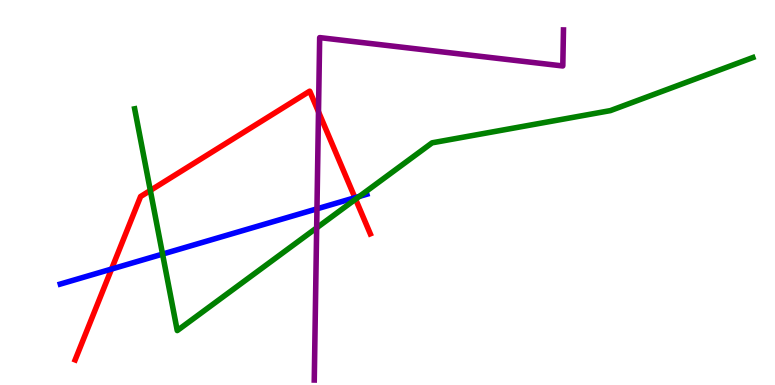[{'lines': ['blue', 'red'], 'intersections': [{'x': 1.44, 'y': 3.01}, {'x': 4.58, 'y': 4.86}]}, {'lines': ['green', 'red'], 'intersections': [{'x': 1.94, 'y': 5.05}, {'x': 4.59, 'y': 4.83}]}, {'lines': ['purple', 'red'], 'intersections': [{'x': 4.11, 'y': 7.1}]}, {'lines': ['blue', 'green'], 'intersections': [{'x': 2.1, 'y': 3.4}, {'x': 4.64, 'y': 4.9}]}, {'lines': ['blue', 'purple'], 'intersections': [{'x': 4.09, 'y': 4.58}]}, {'lines': ['green', 'purple'], 'intersections': [{'x': 4.09, 'y': 4.08}]}]